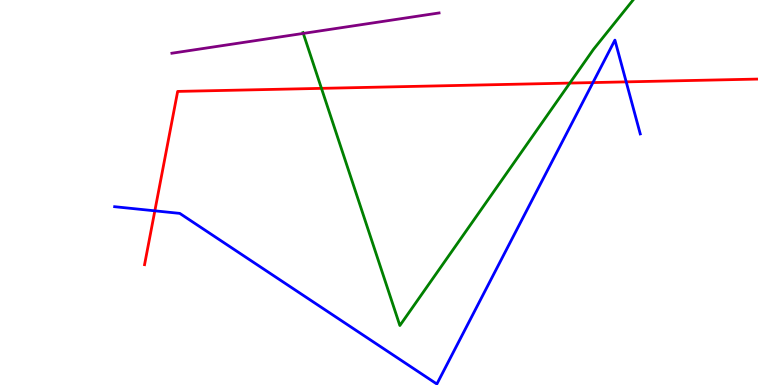[{'lines': ['blue', 'red'], 'intersections': [{'x': 2.0, 'y': 4.52}, {'x': 7.65, 'y': 7.86}, {'x': 8.08, 'y': 7.87}]}, {'lines': ['green', 'red'], 'intersections': [{'x': 4.15, 'y': 7.7}, {'x': 7.35, 'y': 7.84}]}, {'lines': ['purple', 'red'], 'intersections': []}, {'lines': ['blue', 'green'], 'intersections': []}, {'lines': ['blue', 'purple'], 'intersections': []}, {'lines': ['green', 'purple'], 'intersections': [{'x': 3.91, 'y': 9.13}]}]